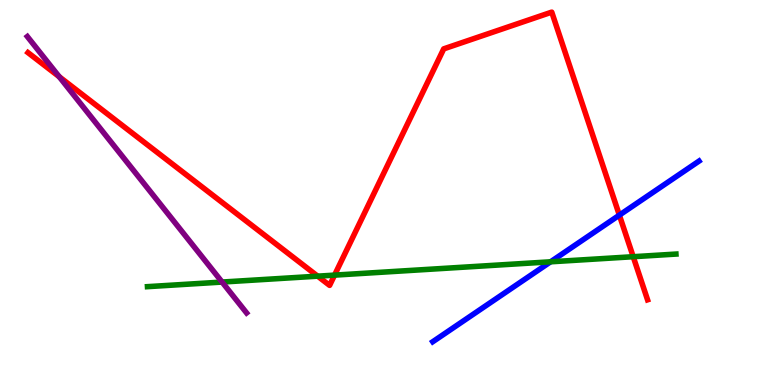[{'lines': ['blue', 'red'], 'intersections': [{'x': 7.99, 'y': 4.41}]}, {'lines': ['green', 'red'], 'intersections': [{'x': 4.1, 'y': 2.83}, {'x': 4.32, 'y': 2.85}, {'x': 8.17, 'y': 3.33}]}, {'lines': ['purple', 'red'], 'intersections': [{'x': 0.764, 'y': 8.01}]}, {'lines': ['blue', 'green'], 'intersections': [{'x': 7.1, 'y': 3.2}]}, {'lines': ['blue', 'purple'], 'intersections': []}, {'lines': ['green', 'purple'], 'intersections': [{'x': 2.87, 'y': 2.67}]}]